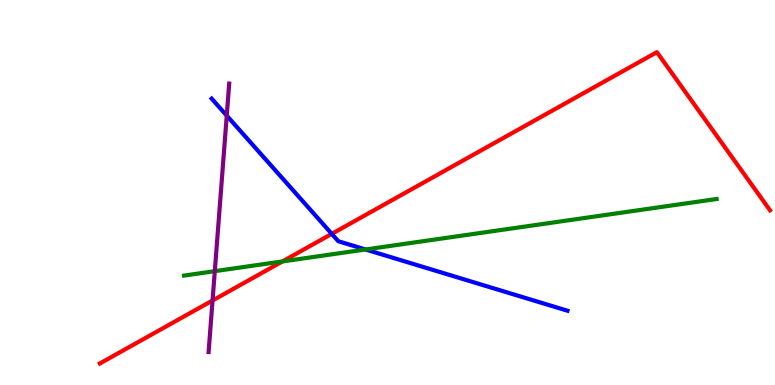[{'lines': ['blue', 'red'], 'intersections': [{'x': 4.28, 'y': 3.93}]}, {'lines': ['green', 'red'], 'intersections': [{'x': 3.64, 'y': 3.21}]}, {'lines': ['purple', 'red'], 'intersections': [{'x': 2.74, 'y': 2.19}]}, {'lines': ['blue', 'green'], 'intersections': [{'x': 4.72, 'y': 3.52}]}, {'lines': ['blue', 'purple'], 'intersections': [{'x': 2.93, 'y': 7.0}]}, {'lines': ['green', 'purple'], 'intersections': [{'x': 2.77, 'y': 2.96}]}]